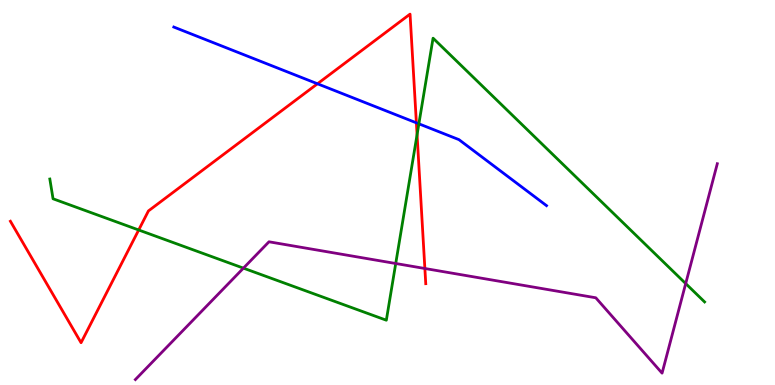[{'lines': ['blue', 'red'], 'intersections': [{'x': 4.1, 'y': 7.82}, {'x': 5.37, 'y': 6.81}]}, {'lines': ['green', 'red'], 'intersections': [{'x': 1.79, 'y': 4.03}, {'x': 5.38, 'y': 6.5}]}, {'lines': ['purple', 'red'], 'intersections': [{'x': 5.48, 'y': 3.03}]}, {'lines': ['blue', 'green'], 'intersections': [{'x': 5.4, 'y': 6.78}]}, {'lines': ['blue', 'purple'], 'intersections': []}, {'lines': ['green', 'purple'], 'intersections': [{'x': 3.14, 'y': 3.04}, {'x': 5.11, 'y': 3.16}, {'x': 8.85, 'y': 2.63}]}]